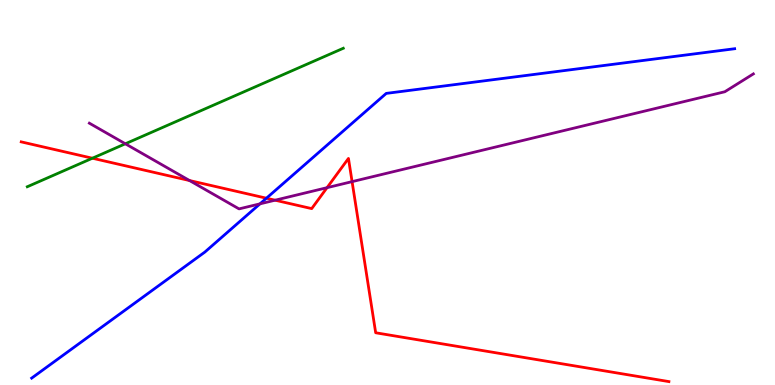[{'lines': ['blue', 'red'], 'intersections': [{'x': 3.44, 'y': 4.85}]}, {'lines': ['green', 'red'], 'intersections': [{'x': 1.19, 'y': 5.89}]}, {'lines': ['purple', 'red'], 'intersections': [{'x': 2.45, 'y': 5.31}, {'x': 3.55, 'y': 4.8}, {'x': 4.22, 'y': 5.13}, {'x': 4.54, 'y': 5.28}]}, {'lines': ['blue', 'green'], 'intersections': []}, {'lines': ['blue', 'purple'], 'intersections': [{'x': 3.35, 'y': 4.71}]}, {'lines': ['green', 'purple'], 'intersections': [{'x': 1.62, 'y': 6.27}]}]